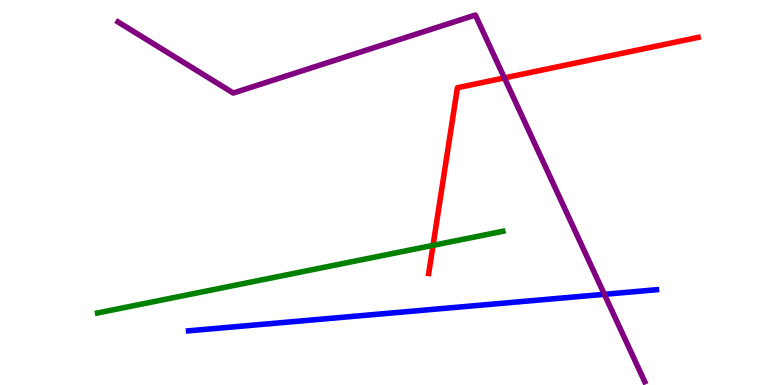[{'lines': ['blue', 'red'], 'intersections': []}, {'lines': ['green', 'red'], 'intersections': [{'x': 5.59, 'y': 3.63}]}, {'lines': ['purple', 'red'], 'intersections': [{'x': 6.51, 'y': 7.98}]}, {'lines': ['blue', 'green'], 'intersections': []}, {'lines': ['blue', 'purple'], 'intersections': [{'x': 7.8, 'y': 2.36}]}, {'lines': ['green', 'purple'], 'intersections': []}]